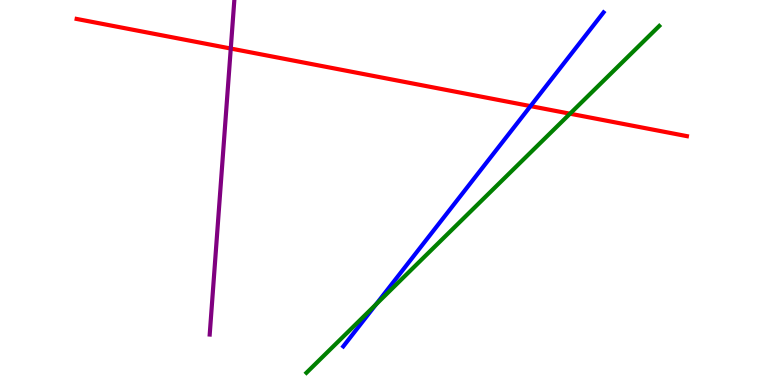[{'lines': ['blue', 'red'], 'intersections': [{'x': 6.85, 'y': 7.24}]}, {'lines': ['green', 'red'], 'intersections': [{'x': 7.36, 'y': 7.05}]}, {'lines': ['purple', 'red'], 'intersections': [{'x': 2.98, 'y': 8.74}]}, {'lines': ['blue', 'green'], 'intersections': [{'x': 4.85, 'y': 2.09}]}, {'lines': ['blue', 'purple'], 'intersections': []}, {'lines': ['green', 'purple'], 'intersections': []}]